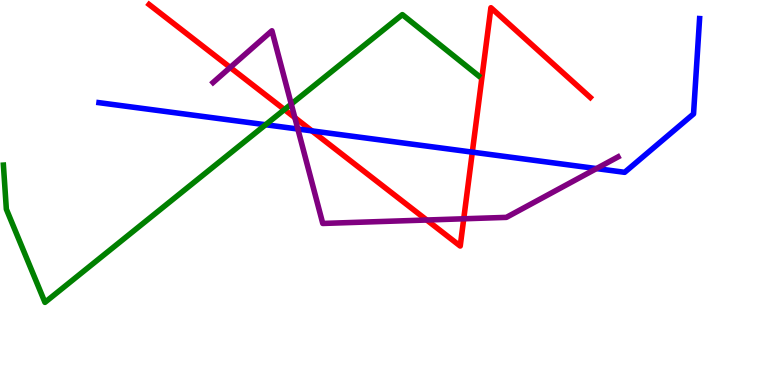[{'lines': ['blue', 'red'], 'intersections': [{'x': 4.02, 'y': 6.6}, {'x': 6.09, 'y': 6.05}]}, {'lines': ['green', 'red'], 'intersections': [{'x': 3.67, 'y': 7.15}]}, {'lines': ['purple', 'red'], 'intersections': [{'x': 2.97, 'y': 8.25}, {'x': 3.8, 'y': 6.94}, {'x': 5.51, 'y': 4.29}, {'x': 5.98, 'y': 4.32}]}, {'lines': ['blue', 'green'], 'intersections': [{'x': 3.43, 'y': 6.76}]}, {'lines': ['blue', 'purple'], 'intersections': [{'x': 3.84, 'y': 6.65}, {'x': 7.7, 'y': 5.62}]}, {'lines': ['green', 'purple'], 'intersections': [{'x': 3.76, 'y': 7.3}]}]